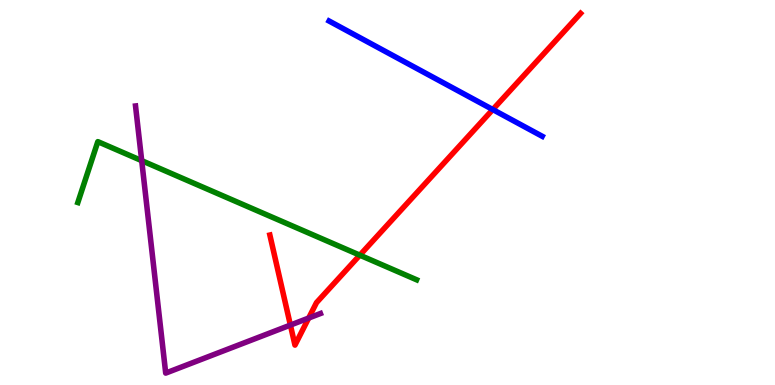[{'lines': ['blue', 'red'], 'intersections': [{'x': 6.36, 'y': 7.15}]}, {'lines': ['green', 'red'], 'intersections': [{'x': 4.64, 'y': 3.37}]}, {'lines': ['purple', 'red'], 'intersections': [{'x': 3.75, 'y': 1.56}, {'x': 3.98, 'y': 1.74}]}, {'lines': ['blue', 'green'], 'intersections': []}, {'lines': ['blue', 'purple'], 'intersections': []}, {'lines': ['green', 'purple'], 'intersections': [{'x': 1.83, 'y': 5.83}]}]